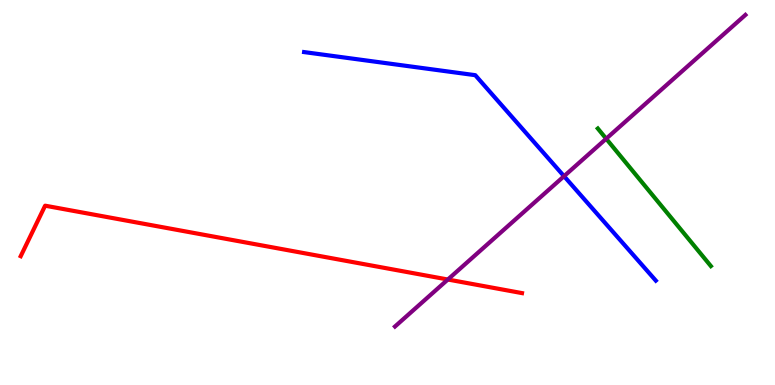[{'lines': ['blue', 'red'], 'intersections': []}, {'lines': ['green', 'red'], 'intersections': []}, {'lines': ['purple', 'red'], 'intersections': [{'x': 5.78, 'y': 2.74}]}, {'lines': ['blue', 'green'], 'intersections': []}, {'lines': ['blue', 'purple'], 'intersections': [{'x': 7.28, 'y': 5.42}]}, {'lines': ['green', 'purple'], 'intersections': [{'x': 7.82, 'y': 6.4}]}]